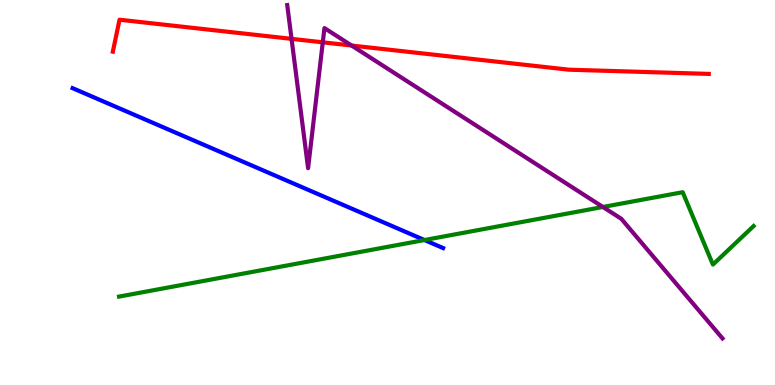[{'lines': ['blue', 'red'], 'intersections': []}, {'lines': ['green', 'red'], 'intersections': []}, {'lines': ['purple', 'red'], 'intersections': [{'x': 3.76, 'y': 8.99}, {'x': 4.16, 'y': 8.9}, {'x': 4.54, 'y': 8.82}]}, {'lines': ['blue', 'green'], 'intersections': [{'x': 5.48, 'y': 3.77}]}, {'lines': ['blue', 'purple'], 'intersections': []}, {'lines': ['green', 'purple'], 'intersections': [{'x': 7.78, 'y': 4.62}]}]